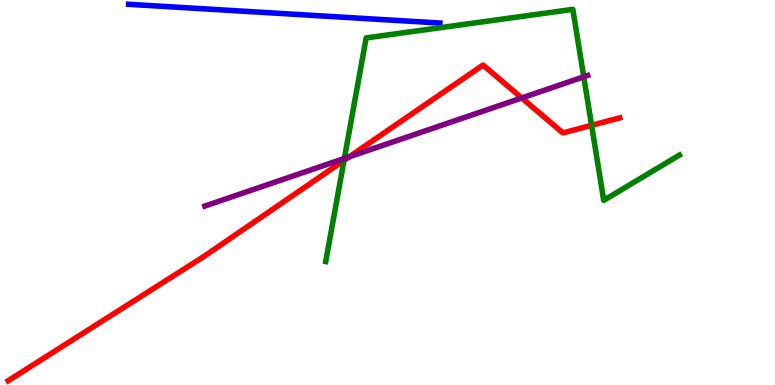[{'lines': ['blue', 'red'], 'intersections': []}, {'lines': ['green', 'red'], 'intersections': [{'x': 4.44, 'y': 5.83}, {'x': 7.63, 'y': 6.75}]}, {'lines': ['purple', 'red'], 'intersections': [{'x': 4.51, 'y': 5.93}, {'x': 6.73, 'y': 7.46}]}, {'lines': ['blue', 'green'], 'intersections': []}, {'lines': ['blue', 'purple'], 'intersections': []}, {'lines': ['green', 'purple'], 'intersections': [{'x': 4.44, 'y': 5.88}, {'x': 7.53, 'y': 8.0}]}]